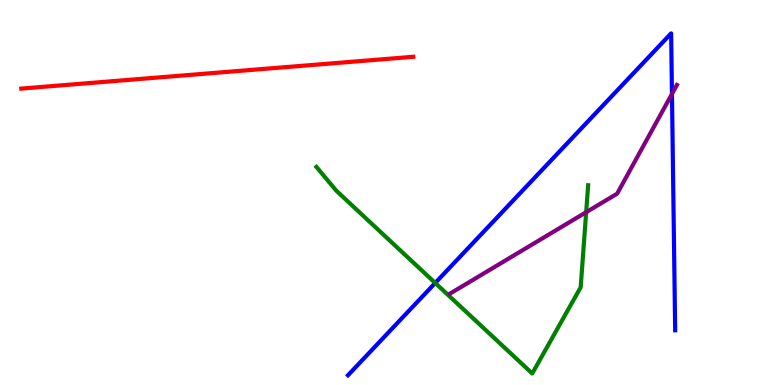[{'lines': ['blue', 'red'], 'intersections': []}, {'lines': ['green', 'red'], 'intersections': []}, {'lines': ['purple', 'red'], 'intersections': []}, {'lines': ['blue', 'green'], 'intersections': [{'x': 5.62, 'y': 2.65}]}, {'lines': ['blue', 'purple'], 'intersections': [{'x': 8.67, 'y': 7.56}]}, {'lines': ['green', 'purple'], 'intersections': [{'x': 7.56, 'y': 4.49}]}]